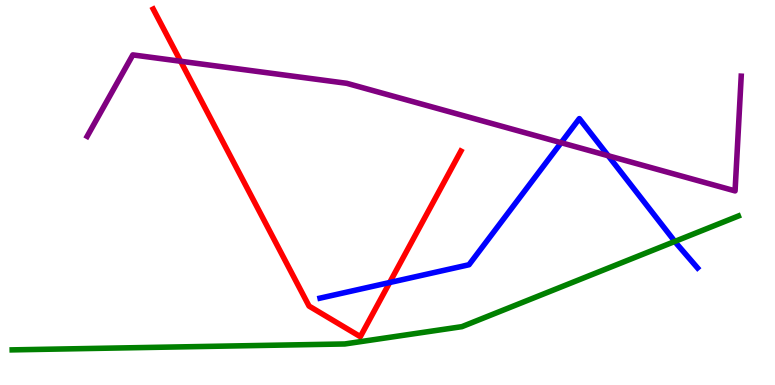[{'lines': ['blue', 'red'], 'intersections': [{'x': 5.03, 'y': 2.66}]}, {'lines': ['green', 'red'], 'intersections': []}, {'lines': ['purple', 'red'], 'intersections': [{'x': 2.33, 'y': 8.41}]}, {'lines': ['blue', 'green'], 'intersections': [{'x': 8.71, 'y': 3.73}]}, {'lines': ['blue', 'purple'], 'intersections': [{'x': 7.24, 'y': 6.29}, {'x': 7.85, 'y': 5.95}]}, {'lines': ['green', 'purple'], 'intersections': []}]